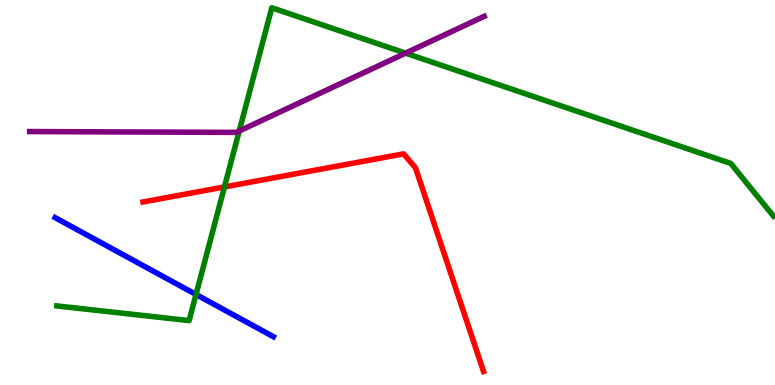[{'lines': ['blue', 'red'], 'intersections': []}, {'lines': ['green', 'red'], 'intersections': [{'x': 2.9, 'y': 5.14}]}, {'lines': ['purple', 'red'], 'intersections': []}, {'lines': ['blue', 'green'], 'intersections': [{'x': 2.53, 'y': 2.35}]}, {'lines': ['blue', 'purple'], 'intersections': []}, {'lines': ['green', 'purple'], 'intersections': [{'x': 3.09, 'y': 6.6}, {'x': 5.23, 'y': 8.62}]}]